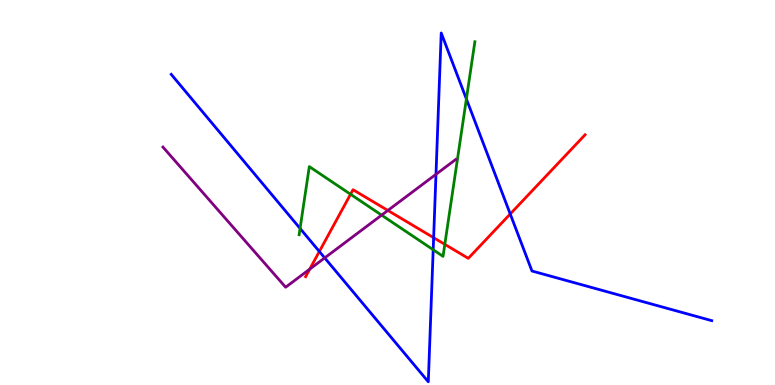[{'lines': ['blue', 'red'], 'intersections': [{'x': 4.12, 'y': 3.47}, {'x': 5.6, 'y': 3.83}, {'x': 6.58, 'y': 4.44}]}, {'lines': ['green', 'red'], 'intersections': [{'x': 4.52, 'y': 4.95}, {'x': 5.74, 'y': 3.65}]}, {'lines': ['purple', 'red'], 'intersections': [{'x': 4.0, 'y': 3.01}, {'x': 5.0, 'y': 4.53}]}, {'lines': ['blue', 'green'], 'intersections': [{'x': 3.87, 'y': 4.07}, {'x': 5.59, 'y': 3.51}, {'x': 6.02, 'y': 7.43}]}, {'lines': ['blue', 'purple'], 'intersections': [{'x': 4.19, 'y': 3.3}, {'x': 5.63, 'y': 5.47}]}, {'lines': ['green', 'purple'], 'intersections': [{'x': 4.92, 'y': 4.41}]}]